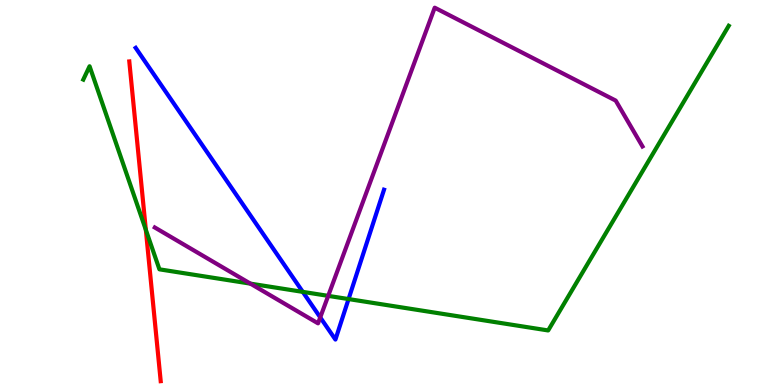[{'lines': ['blue', 'red'], 'intersections': []}, {'lines': ['green', 'red'], 'intersections': [{'x': 1.88, 'y': 4.03}]}, {'lines': ['purple', 'red'], 'intersections': []}, {'lines': ['blue', 'green'], 'intersections': [{'x': 3.91, 'y': 2.42}, {'x': 4.5, 'y': 2.23}]}, {'lines': ['blue', 'purple'], 'intersections': [{'x': 4.13, 'y': 1.76}]}, {'lines': ['green', 'purple'], 'intersections': [{'x': 3.23, 'y': 2.63}, {'x': 4.23, 'y': 2.32}]}]